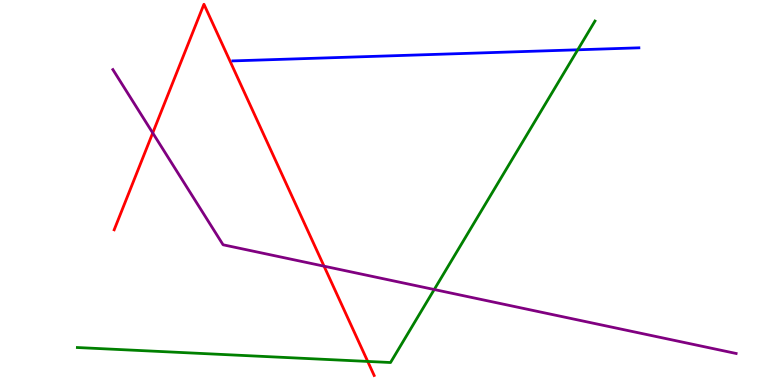[{'lines': ['blue', 'red'], 'intersections': []}, {'lines': ['green', 'red'], 'intersections': [{'x': 4.74, 'y': 0.612}]}, {'lines': ['purple', 'red'], 'intersections': [{'x': 1.97, 'y': 6.55}, {'x': 4.18, 'y': 3.09}]}, {'lines': ['blue', 'green'], 'intersections': [{'x': 7.45, 'y': 8.71}]}, {'lines': ['blue', 'purple'], 'intersections': []}, {'lines': ['green', 'purple'], 'intersections': [{'x': 5.6, 'y': 2.48}]}]